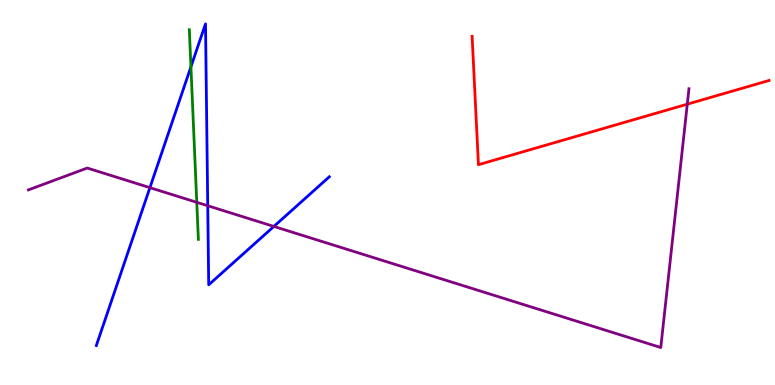[{'lines': ['blue', 'red'], 'intersections': []}, {'lines': ['green', 'red'], 'intersections': []}, {'lines': ['purple', 'red'], 'intersections': [{'x': 8.87, 'y': 7.29}]}, {'lines': ['blue', 'green'], 'intersections': [{'x': 2.46, 'y': 8.26}]}, {'lines': ['blue', 'purple'], 'intersections': [{'x': 1.93, 'y': 5.13}, {'x': 2.68, 'y': 4.66}, {'x': 3.53, 'y': 4.12}]}, {'lines': ['green', 'purple'], 'intersections': [{'x': 2.54, 'y': 4.75}]}]